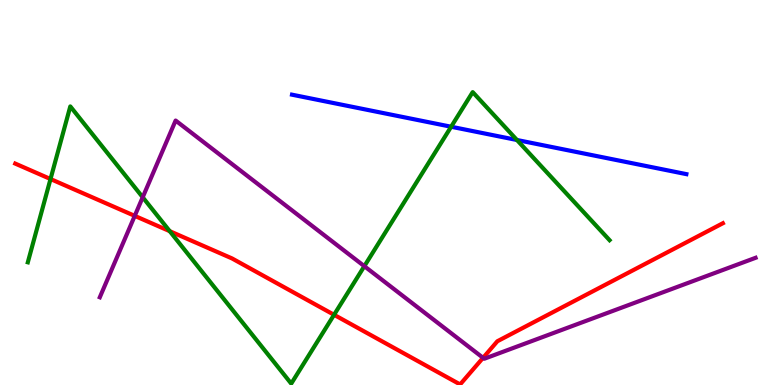[{'lines': ['blue', 'red'], 'intersections': []}, {'lines': ['green', 'red'], 'intersections': [{'x': 0.652, 'y': 5.35}, {'x': 2.19, 'y': 4.0}, {'x': 4.31, 'y': 1.82}]}, {'lines': ['purple', 'red'], 'intersections': [{'x': 1.74, 'y': 4.39}, {'x': 6.23, 'y': 0.706}]}, {'lines': ['blue', 'green'], 'intersections': [{'x': 5.82, 'y': 6.71}, {'x': 6.67, 'y': 6.36}]}, {'lines': ['blue', 'purple'], 'intersections': []}, {'lines': ['green', 'purple'], 'intersections': [{'x': 1.84, 'y': 4.88}, {'x': 4.7, 'y': 3.09}]}]